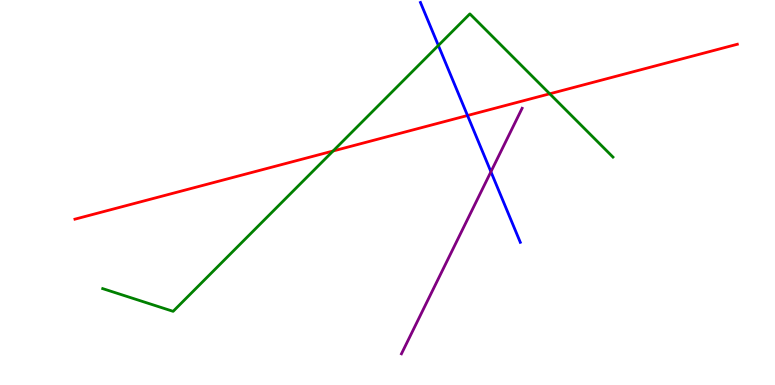[{'lines': ['blue', 'red'], 'intersections': [{'x': 6.03, 'y': 7.0}]}, {'lines': ['green', 'red'], 'intersections': [{'x': 4.3, 'y': 6.08}, {'x': 7.09, 'y': 7.56}]}, {'lines': ['purple', 'red'], 'intersections': []}, {'lines': ['blue', 'green'], 'intersections': [{'x': 5.66, 'y': 8.82}]}, {'lines': ['blue', 'purple'], 'intersections': [{'x': 6.33, 'y': 5.54}]}, {'lines': ['green', 'purple'], 'intersections': []}]